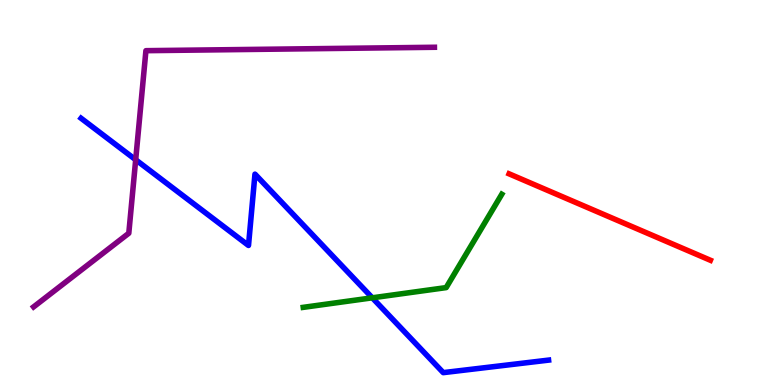[{'lines': ['blue', 'red'], 'intersections': []}, {'lines': ['green', 'red'], 'intersections': []}, {'lines': ['purple', 'red'], 'intersections': []}, {'lines': ['blue', 'green'], 'intersections': [{'x': 4.8, 'y': 2.26}]}, {'lines': ['blue', 'purple'], 'intersections': [{'x': 1.75, 'y': 5.85}]}, {'lines': ['green', 'purple'], 'intersections': []}]